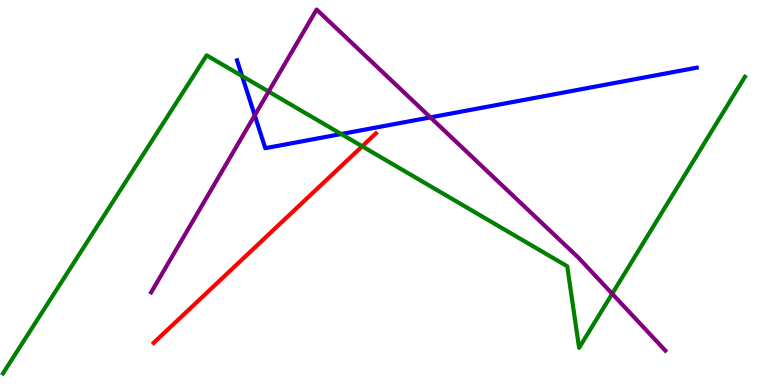[{'lines': ['blue', 'red'], 'intersections': []}, {'lines': ['green', 'red'], 'intersections': [{'x': 4.67, 'y': 6.2}]}, {'lines': ['purple', 'red'], 'intersections': []}, {'lines': ['blue', 'green'], 'intersections': [{'x': 3.12, 'y': 8.02}, {'x': 4.4, 'y': 6.52}]}, {'lines': ['blue', 'purple'], 'intersections': [{'x': 3.29, 'y': 7.0}, {'x': 5.55, 'y': 6.95}]}, {'lines': ['green', 'purple'], 'intersections': [{'x': 3.47, 'y': 7.62}, {'x': 7.9, 'y': 2.37}]}]